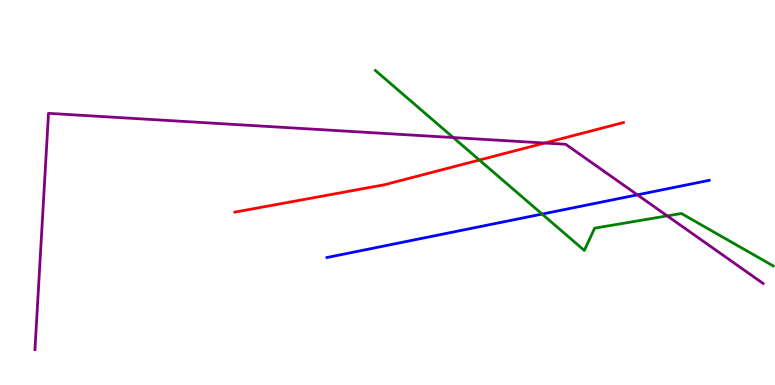[{'lines': ['blue', 'red'], 'intersections': []}, {'lines': ['green', 'red'], 'intersections': [{'x': 6.19, 'y': 5.84}]}, {'lines': ['purple', 'red'], 'intersections': [{'x': 7.03, 'y': 6.29}]}, {'lines': ['blue', 'green'], 'intersections': [{'x': 6.99, 'y': 4.44}]}, {'lines': ['blue', 'purple'], 'intersections': [{'x': 8.22, 'y': 4.94}]}, {'lines': ['green', 'purple'], 'intersections': [{'x': 5.85, 'y': 6.43}, {'x': 8.61, 'y': 4.39}]}]